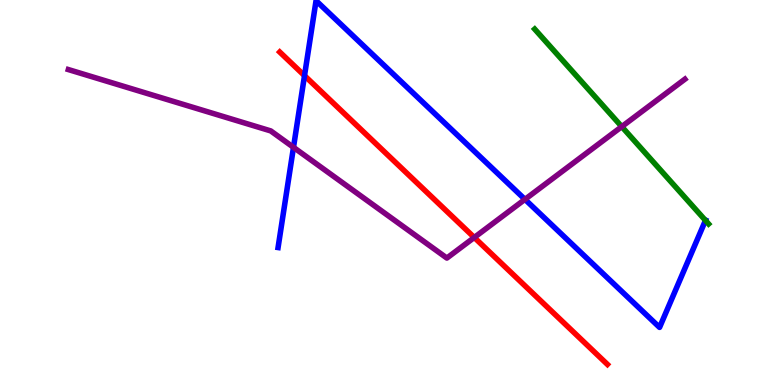[{'lines': ['blue', 'red'], 'intersections': [{'x': 3.93, 'y': 8.03}]}, {'lines': ['green', 'red'], 'intersections': []}, {'lines': ['purple', 'red'], 'intersections': [{'x': 6.12, 'y': 3.83}]}, {'lines': ['blue', 'green'], 'intersections': [{'x': 9.1, 'y': 4.27}]}, {'lines': ['blue', 'purple'], 'intersections': [{'x': 3.79, 'y': 6.17}, {'x': 6.77, 'y': 4.82}]}, {'lines': ['green', 'purple'], 'intersections': [{'x': 8.02, 'y': 6.71}]}]